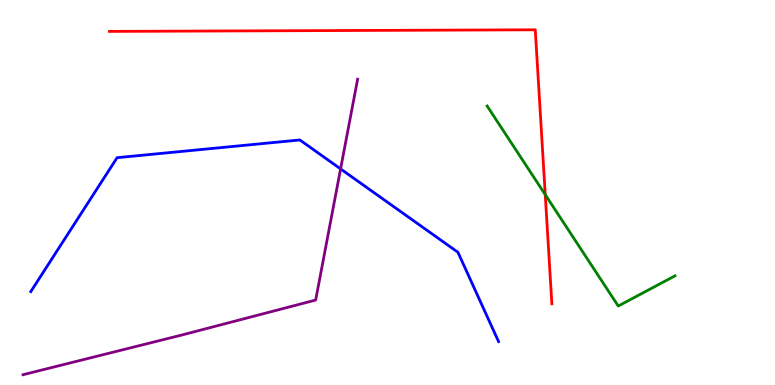[{'lines': ['blue', 'red'], 'intersections': []}, {'lines': ['green', 'red'], 'intersections': [{'x': 7.04, 'y': 4.94}]}, {'lines': ['purple', 'red'], 'intersections': []}, {'lines': ['blue', 'green'], 'intersections': []}, {'lines': ['blue', 'purple'], 'intersections': [{'x': 4.39, 'y': 5.61}]}, {'lines': ['green', 'purple'], 'intersections': []}]